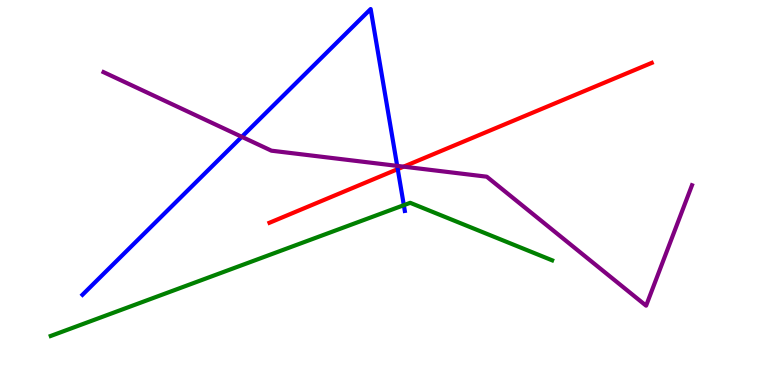[{'lines': ['blue', 'red'], 'intersections': [{'x': 5.13, 'y': 5.61}]}, {'lines': ['green', 'red'], 'intersections': []}, {'lines': ['purple', 'red'], 'intersections': [{'x': 5.21, 'y': 5.67}]}, {'lines': ['blue', 'green'], 'intersections': [{'x': 5.21, 'y': 4.67}]}, {'lines': ['blue', 'purple'], 'intersections': [{'x': 3.12, 'y': 6.45}, {'x': 5.13, 'y': 5.69}]}, {'lines': ['green', 'purple'], 'intersections': []}]